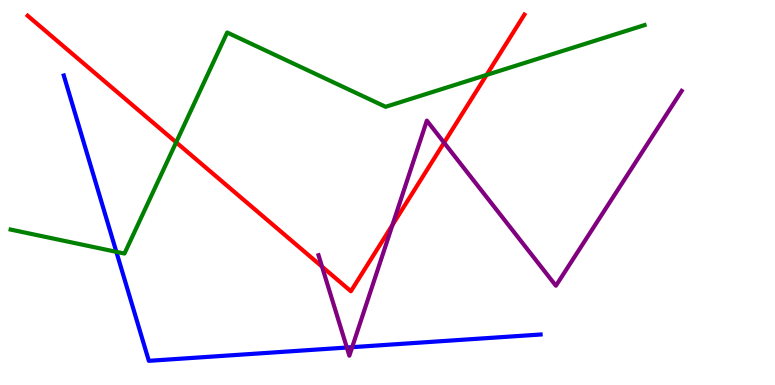[{'lines': ['blue', 'red'], 'intersections': []}, {'lines': ['green', 'red'], 'intersections': [{'x': 2.27, 'y': 6.3}, {'x': 6.28, 'y': 8.05}]}, {'lines': ['purple', 'red'], 'intersections': [{'x': 4.16, 'y': 3.07}, {'x': 5.06, 'y': 4.16}, {'x': 5.73, 'y': 6.29}]}, {'lines': ['blue', 'green'], 'intersections': [{'x': 1.5, 'y': 3.46}]}, {'lines': ['blue', 'purple'], 'intersections': [{'x': 4.48, 'y': 0.973}, {'x': 4.54, 'y': 0.983}]}, {'lines': ['green', 'purple'], 'intersections': []}]